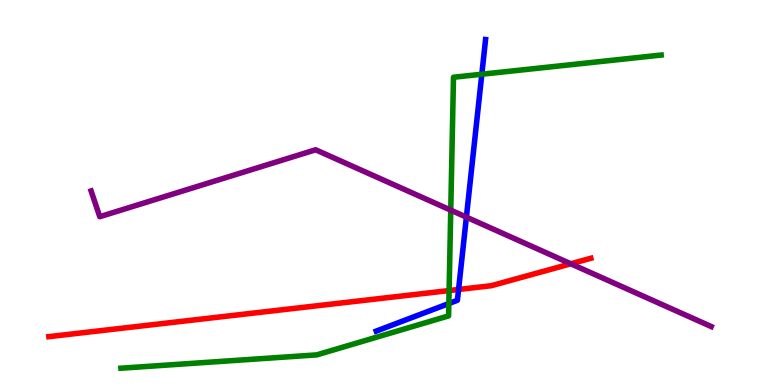[{'lines': ['blue', 'red'], 'intersections': [{'x': 5.92, 'y': 2.48}]}, {'lines': ['green', 'red'], 'intersections': [{'x': 5.79, 'y': 2.45}]}, {'lines': ['purple', 'red'], 'intersections': [{'x': 7.37, 'y': 3.15}]}, {'lines': ['blue', 'green'], 'intersections': [{'x': 5.79, 'y': 2.12}, {'x': 6.22, 'y': 8.07}]}, {'lines': ['blue', 'purple'], 'intersections': [{'x': 6.02, 'y': 4.36}]}, {'lines': ['green', 'purple'], 'intersections': [{'x': 5.82, 'y': 4.54}]}]